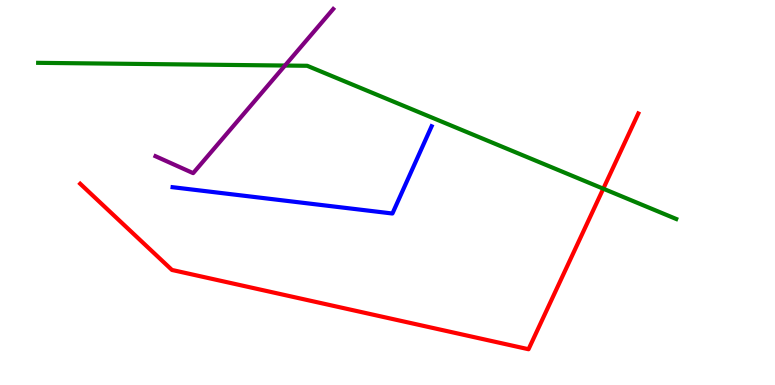[{'lines': ['blue', 'red'], 'intersections': []}, {'lines': ['green', 'red'], 'intersections': [{'x': 7.78, 'y': 5.1}]}, {'lines': ['purple', 'red'], 'intersections': []}, {'lines': ['blue', 'green'], 'intersections': []}, {'lines': ['blue', 'purple'], 'intersections': []}, {'lines': ['green', 'purple'], 'intersections': [{'x': 3.68, 'y': 8.3}]}]